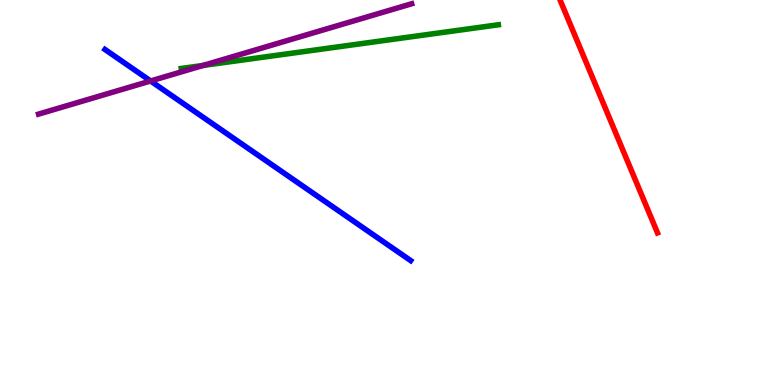[{'lines': ['blue', 'red'], 'intersections': []}, {'lines': ['green', 'red'], 'intersections': []}, {'lines': ['purple', 'red'], 'intersections': []}, {'lines': ['blue', 'green'], 'intersections': []}, {'lines': ['blue', 'purple'], 'intersections': [{'x': 1.94, 'y': 7.9}]}, {'lines': ['green', 'purple'], 'intersections': [{'x': 2.62, 'y': 8.3}]}]